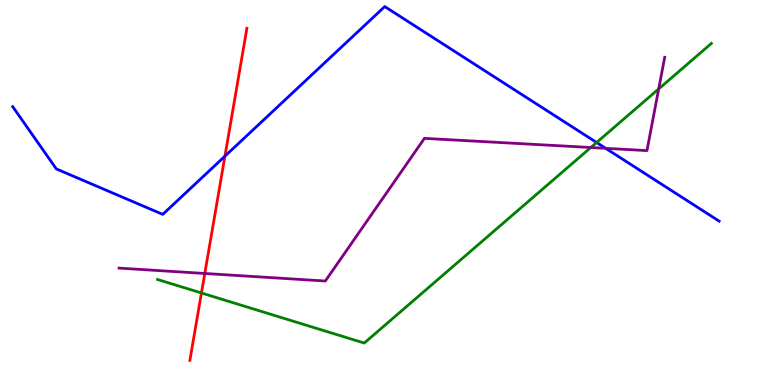[{'lines': ['blue', 'red'], 'intersections': [{'x': 2.9, 'y': 5.94}]}, {'lines': ['green', 'red'], 'intersections': [{'x': 2.6, 'y': 2.39}]}, {'lines': ['purple', 'red'], 'intersections': [{'x': 2.64, 'y': 2.9}]}, {'lines': ['blue', 'green'], 'intersections': [{'x': 7.7, 'y': 6.3}]}, {'lines': ['blue', 'purple'], 'intersections': [{'x': 7.82, 'y': 6.15}]}, {'lines': ['green', 'purple'], 'intersections': [{'x': 7.62, 'y': 6.17}, {'x': 8.5, 'y': 7.69}]}]